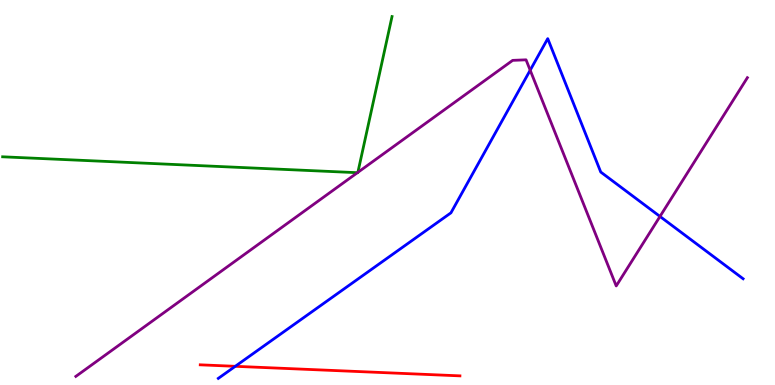[{'lines': ['blue', 'red'], 'intersections': [{'x': 3.04, 'y': 0.485}]}, {'lines': ['green', 'red'], 'intersections': []}, {'lines': ['purple', 'red'], 'intersections': []}, {'lines': ['blue', 'green'], 'intersections': []}, {'lines': ['blue', 'purple'], 'intersections': [{'x': 6.84, 'y': 8.18}, {'x': 8.52, 'y': 4.38}]}, {'lines': ['green', 'purple'], 'intersections': [{'x': 4.61, 'y': 5.51}, {'x': 4.62, 'y': 5.52}]}]